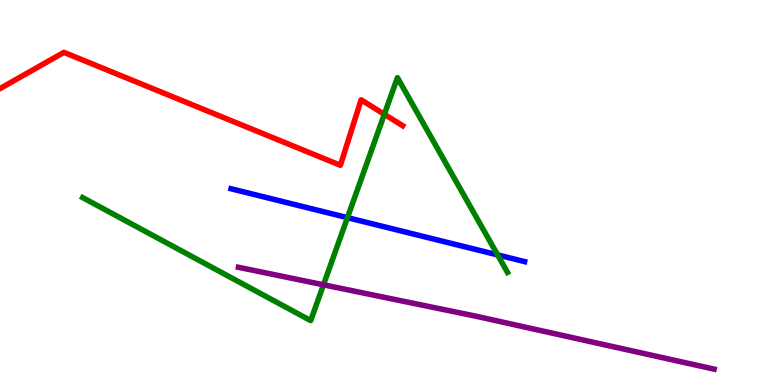[{'lines': ['blue', 'red'], 'intersections': []}, {'lines': ['green', 'red'], 'intersections': [{'x': 4.96, 'y': 7.03}]}, {'lines': ['purple', 'red'], 'intersections': []}, {'lines': ['blue', 'green'], 'intersections': [{'x': 4.48, 'y': 4.35}, {'x': 6.42, 'y': 3.38}]}, {'lines': ['blue', 'purple'], 'intersections': []}, {'lines': ['green', 'purple'], 'intersections': [{'x': 4.17, 'y': 2.6}]}]